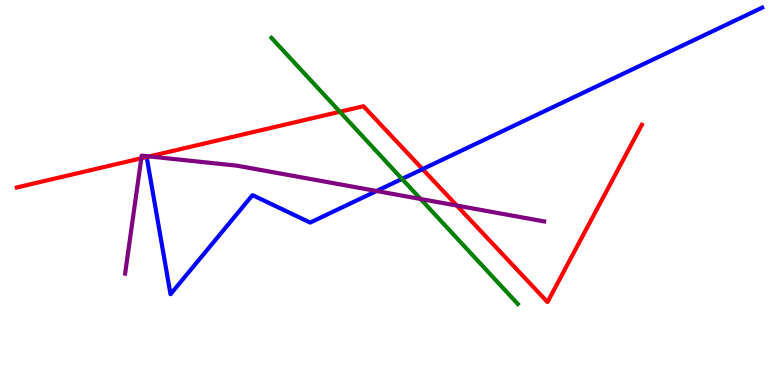[{'lines': ['blue', 'red'], 'intersections': [{'x': 5.45, 'y': 5.61}]}, {'lines': ['green', 'red'], 'intersections': [{'x': 4.39, 'y': 7.1}]}, {'lines': ['purple', 'red'], 'intersections': [{'x': 1.82, 'y': 5.89}, {'x': 1.93, 'y': 5.94}, {'x': 5.89, 'y': 4.66}]}, {'lines': ['blue', 'green'], 'intersections': [{'x': 5.19, 'y': 5.35}]}, {'lines': ['blue', 'purple'], 'intersections': [{'x': 4.86, 'y': 5.04}]}, {'lines': ['green', 'purple'], 'intersections': [{'x': 5.43, 'y': 4.83}]}]